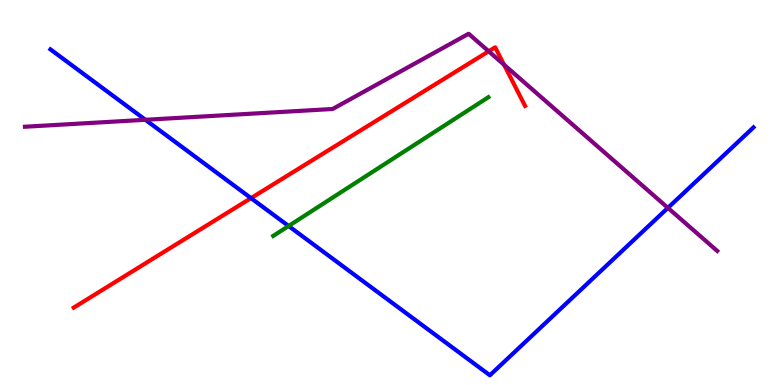[{'lines': ['blue', 'red'], 'intersections': [{'x': 3.24, 'y': 4.85}]}, {'lines': ['green', 'red'], 'intersections': []}, {'lines': ['purple', 'red'], 'intersections': [{'x': 6.31, 'y': 8.67}, {'x': 6.5, 'y': 8.32}]}, {'lines': ['blue', 'green'], 'intersections': [{'x': 3.72, 'y': 4.13}]}, {'lines': ['blue', 'purple'], 'intersections': [{'x': 1.88, 'y': 6.89}, {'x': 8.62, 'y': 4.6}]}, {'lines': ['green', 'purple'], 'intersections': []}]